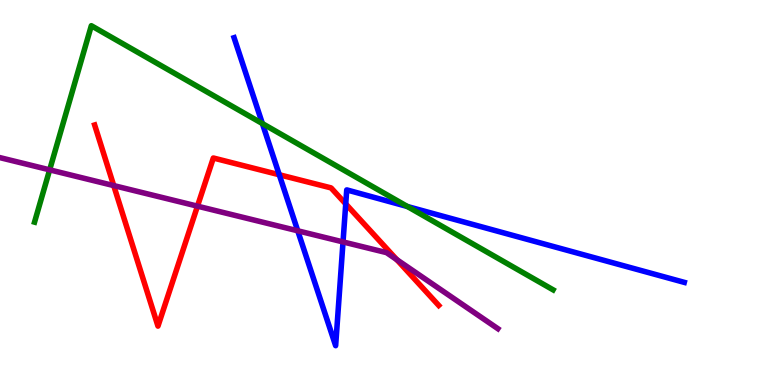[{'lines': ['blue', 'red'], 'intersections': [{'x': 3.6, 'y': 5.46}, {'x': 4.46, 'y': 4.7}]}, {'lines': ['green', 'red'], 'intersections': []}, {'lines': ['purple', 'red'], 'intersections': [{'x': 1.47, 'y': 5.18}, {'x': 2.55, 'y': 4.65}, {'x': 5.12, 'y': 3.26}]}, {'lines': ['blue', 'green'], 'intersections': [{'x': 3.39, 'y': 6.79}, {'x': 5.26, 'y': 4.64}]}, {'lines': ['blue', 'purple'], 'intersections': [{'x': 3.84, 'y': 4.01}, {'x': 4.43, 'y': 3.72}]}, {'lines': ['green', 'purple'], 'intersections': [{'x': 0.641, 'y': 5.59}]}]